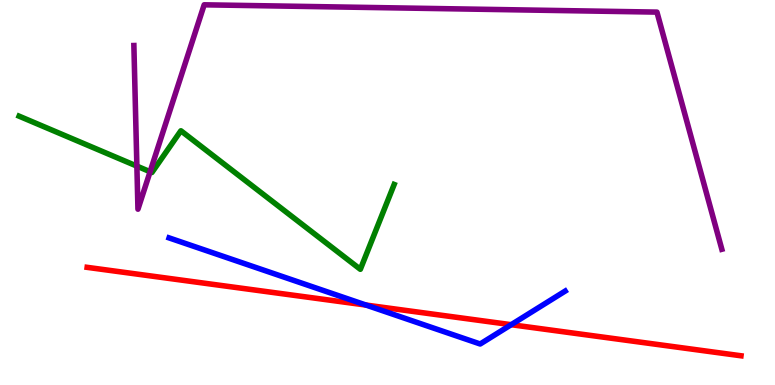[{'lines': ['blue', 'red'], 'intersections': [{'x': 4.72, 'y': 2.08}, {'x': 6.6, 'y': 1.57}]}, {'lines': ['green', 'red'], 'intersections': []}, {'lines': ['purple', 'red'], 'intersections': []}, {'lines': ['blue', 'green'], 'intersections': []}, {'lines': ['blue', 'purple'], 'intersections': []}, {'lines': ['green', 'purple'], 'intersections': [{'x': 1.77, 'y': 5.69}, {'x': 1.94, 'y': 5.54}]}]